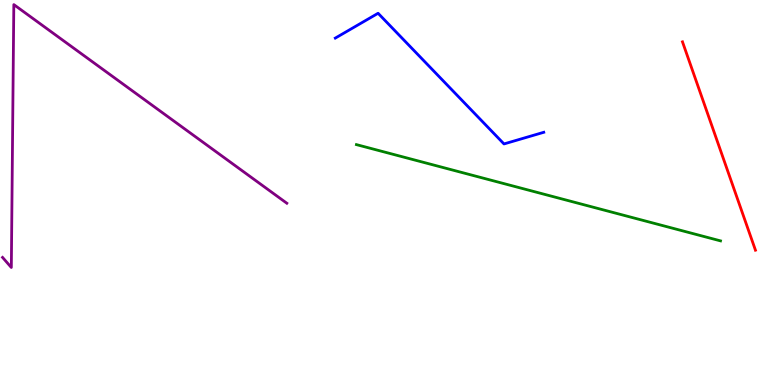[{'lines': ['blue', 'red'], 'intersections': []}, {'lines': ['green', 'red'], 'intersections': []}, {'lines': ['purple', 'red'], 'intersections': []}, {'lines': ['blue', 'green'], 'intersections': []}, {'lines': ['blue', 'purple'], 'intersections': []}, {'lines': ['green', 'purple'], 'intersections': []}]